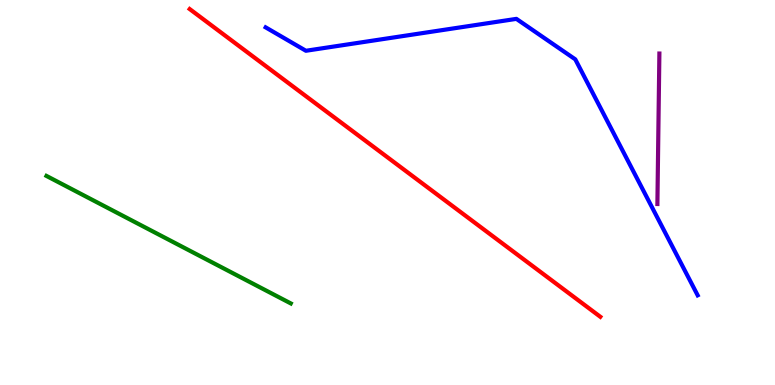[{'lines': ['blue', 'red'], 'intersections': []}, {'lines': ['green', 'red'], 'intersections': []}, {'lines': ['purple', 'red'], 'intersections': []}, {'lines': ['blue', 'green'], 'intersections': []}, {'lines': ['blue', 'purple'], 'intersections': []}, {'lines': ['green', 'purple'], 'intersections': []}]